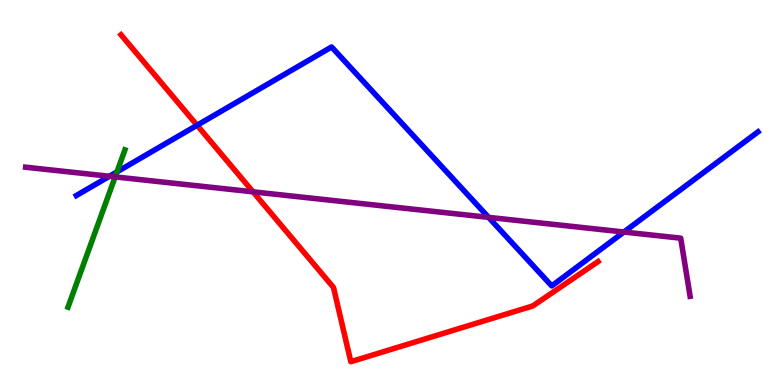[{'lines': ['blue', 'red'], 'intersections': [{'x': 2.54, 'y': 6.75}]}, {'lines': ['green', 'red'], 'intersections': []}, {'lines': ['purple', 'red'], 'intersections': [{'x': 3.27, 'y': 5.02}]}, {'lines': ['blue', 'green'], 'intersections': [{'x': 1.51, 'y': 5.54}]}, {'lines': ['blue', 'purple'], 'intersections': [{'x': 1.41, 'y': 5.42}, {'x': 6.3, 'y': 4.35}, {'x': 8.05, 'y': 3.97}]}, {'lines': ['green', 'purple'], 'intersections': [{'x': 1.49, 'y': 5.41}]}]